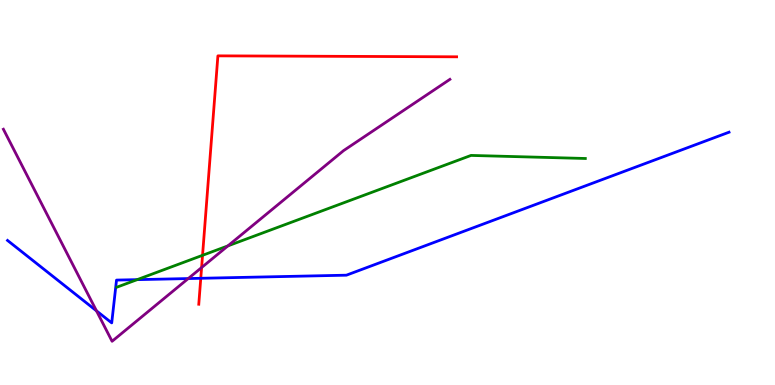[{'lines': ['blue', 'red'], 'intersections': [{'x': 2.59, 'y': 2.77}]}, {'lines': ['green', 'red'], 'intersections': [{'x': 2.61, 'y': 3.37}]}, {'lines': ['purple', 'red'], 'intersections': [{'x': 2.6, 'y': 3.05}]}, {'lines': ['blue', 'green'], 'intersections': [{'x': 1.77, 'y': 2.74}]}, {'lines': ['blue', 'purple'], 'intersections': [{'x': 1.24, 'y': 1.93}, {'x': 2.43, 'y': 2.76}]}, {'lines': ['green', 'purple'], 'intersections': [{'x': 2.94, 'y': 3.61}]}]